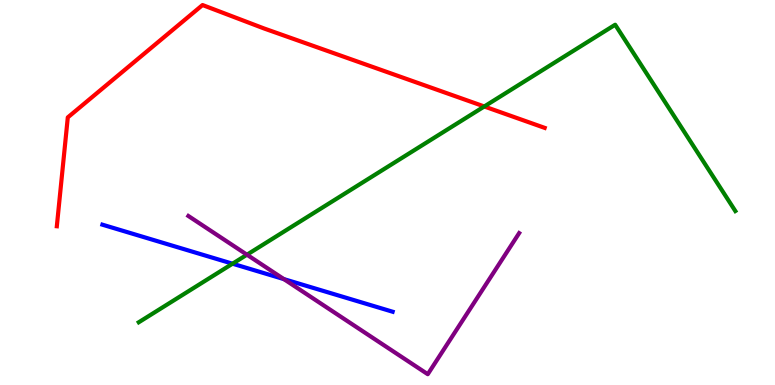[{'lines': ['blue', 'red'], 'intersections': []}, {'lines': ['green', 'red'], 'intersections': [{'x': 6.25, 'y': 7.23}]}, {'lines': ['purple', 'red'], 'intersections': []}, {'lines': ['blue', 'green'], 'intersections': [{'x': 3.0, 'y': 3.15}]}, {'lines': ['blue', 'purple'], 'intersections': [{'x': 3.66, 'y': 2.75}]}, {'lines': ['green', 'purple'], 'intersections': [{'x': 3.19, 'y': 3.38}]}]